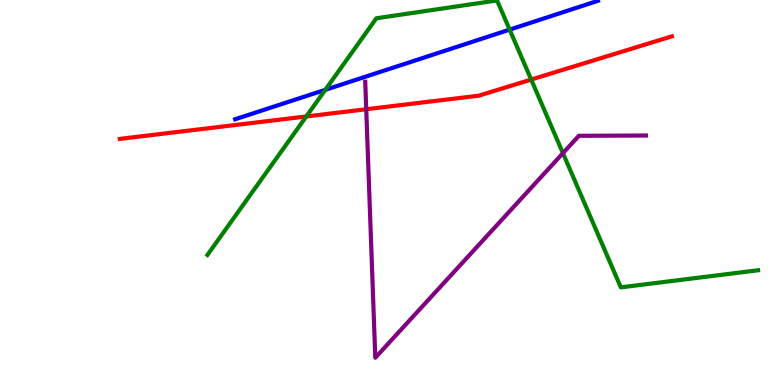[{'lines': ['blue', 'red'], 'intersections': []}, {'lines': ['green', 'red'], 'intersections': [{'x': 3.95, 'y': 6.98}, {'x': 6.85, 'y': 7.93}]}, {'lines': ['purple', 'red'], 'intersections': [{'x': 4.73, 'y': 7.16}]}, {'lines': ['blue', 'green'], 'intersections': [{'x': 4.2, 'y': 7.67}, {'x': 6.58, 'y': 9.23}]}, {'lines': ['blue', 'purple'], 'intersections': []}, {'lines': ['green', 'purple'], 'intersections': [{'x': 7.26, 'y': 6.02}]}]